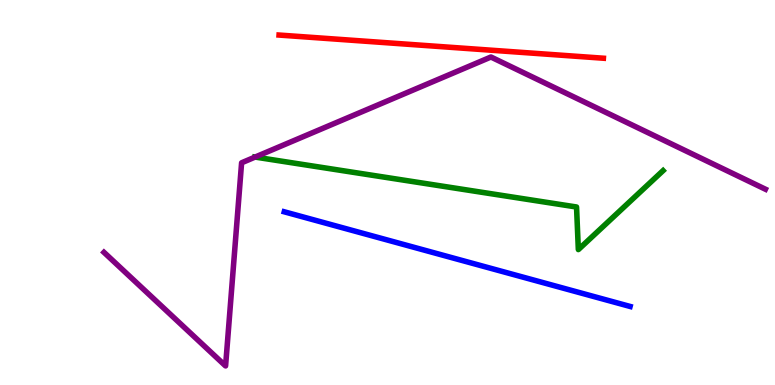[{'lines': ['blue', 'red'], 'intersections': []}, {'lines': ['green', 'red'], 'intersections': []}, {'lines': ['purple', 'red'], 'intersections': []}, {'lines': ['blue', 'green'], 'intersections': []}, {'lines': ['blue', 'purple'], 'intersections': []}, {'lines': ['green', 'purple'], 'intersections': [{'x': 3.29, 'y': 5.92}]}]